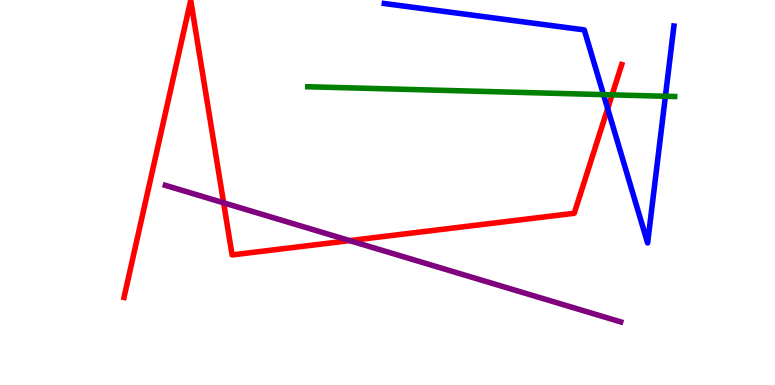[{'lines': ['blue', 'red'], 'intersections': [{'x': 7.84, 'y': 7.18}]}, {'lines': ['green', 'red'], 'intersections': [{'x': 7.9, 'y': 7.54}]}, {'lines': ['purple', 'red'], 'intersections': [{'x': 2.89, 'y': 4.73}, {'x': 4.51, 'y': 3.75}]}, {'lines': ['blue', 'green'], 'intersections': [{'x': 7.79, 'y': 7.54}, {'x': 8.59, 'y': 7.5}]}, {'lines': ['blue', 'purple'], 'intersections': []}, {'lines': ['green', 'purple'], 'intersections': []}]